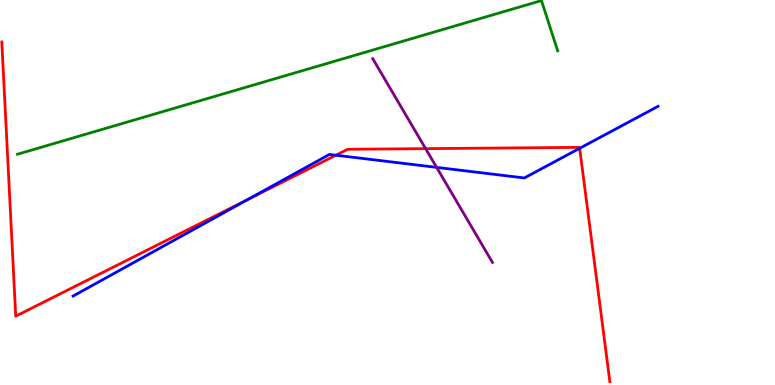[{'lines': ['blue', 'red'], 'intersections': [{'x': 3.2, 'y': 4.82}, {'x': 4.33, 'y': 5.97}, {'x': 7.48, 'y': 6.15}]}, {'lines': ['green', 'red'], 'intersections': []}, {'lines': ['purple', 'red'], 'intersections': [{'x': 5.49, 'y': 6.14}]}, {'lines': ['blue', 'green'], 'intersections': []}, {'lines': ['blue', 'purple'], 'intersections': [{'x': 5.63, 'y': 5.65}]}, {'lines': ['green', 'purple'], 'intersections': []}]